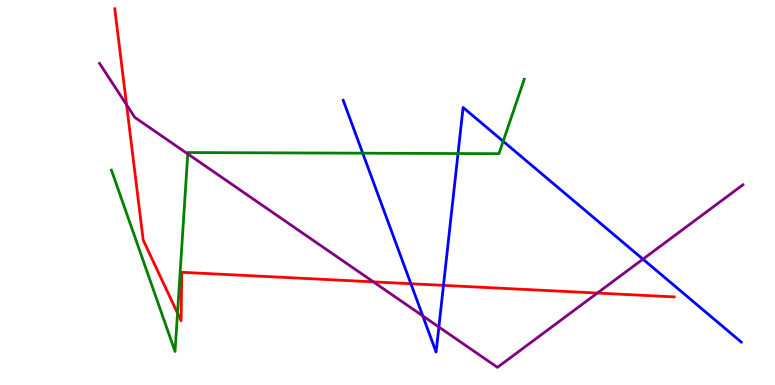[{'lines': ['blue', 'red'], 'intersections': [{'x': 5.3, 'y': 2.63}, {'x': 5.72, 'y': 2.59}]}, {'lines': ['green', 'red'], 'intersections': [{'x': 2.29, 'y': 1.87}]}, {'lines': ['purple', 'red'], 'intersections': [{'x': 1.63, 'y': 7.28}, {'x': 4.82, 'y': 2.68}, {'x': 7.71, 'y': 2.39}]}, {'lines': ['blue', 'green'], 'intersections': [{'x': 4.68, 'y': 6.02}, {'x': 5.91, 'y': 6.01}, {'x': 6.49, 'y': 6.33}]}, {'lines': ['blue', 'purple'], 'intersections': [{'x': 5.46, 'y': 1.79}, {'x': 5.66, 'y': 1.51}, {'x': 8.3, 'y': 3.27}]}, {'lines': ['green', 'purple'], 'intersections': [{'x': 2.42, 'y': 6.0}]}]